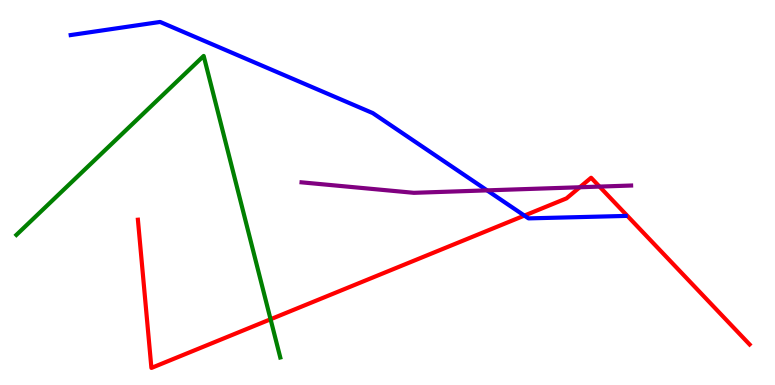[{'lines': ['blue', 'red'], 'intersections': [{'x': 6.77, 'y': 4.4}]}, {'lines': ['green', 'red'], 'intersections': [{'x': 3.49, 'y': 1.71}]}, {'lines': ['purple', 'red'], 'intersections': [{'x': 7.48, 'y': 5.14}, {'x': 7.74, 'y': 5.15}]}, {'lines': ['blue', 'green'], 'intersections': []}, {'lines': ['blue', 'purple'], 'intersections': [{'x': 6.28, 'y': 5.06}]}, {'lines': ['green', 'purple'], 'intersections': []}]